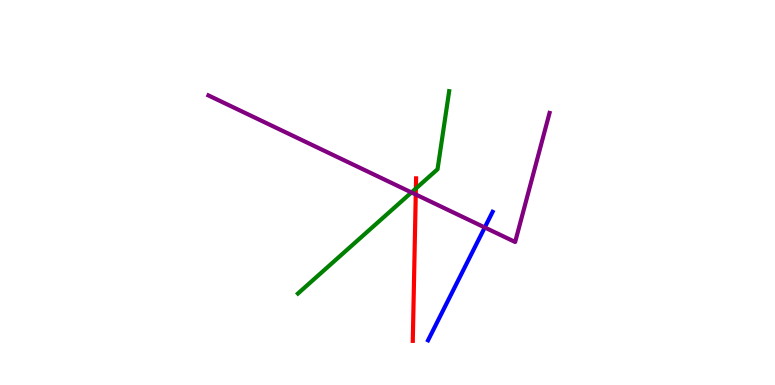[{'lines': ['blue', 'red'], 'intersections': []}, {'lines': ['green', 'red'], 'intersections': [{'x': 5.37, 'y': 5.1}]}, {'lines': ['purple', 'red'], 'intersections': [{'x': 5.36, 'y': 4.95}]}, {'lines': ['blue', 'green'], 'intersections': []}, {'lines': ['blue', 'purple'], 'intersections': [{'x': 6.25, 'y': 4.09}]}, {'lines': ['green', 'purple'], 'intersections': [{'x': 5.31, 'y': 5.0}]}]